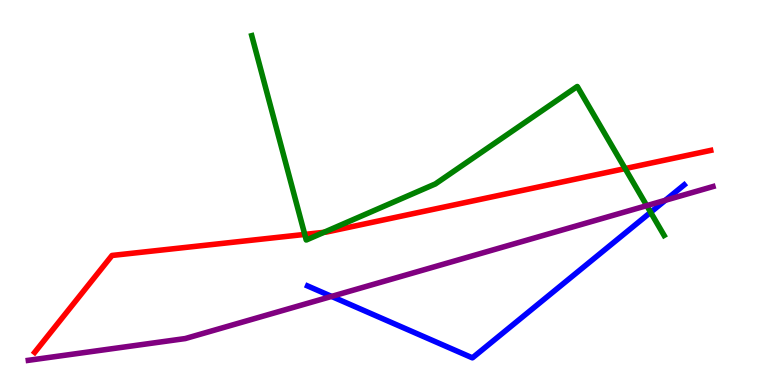[{'lines': ['blue', 'red'], 'intersections': []}, {'lines': ['green', 'red'], 'intersections': [{'x': 3.93, 'y': 3.91}, {'x': 4.18, 'y': 3.97}, {'x': 8.07, 'y': 5.62}]}, {'lines': ['purple', 'red'], 'intersections': []}, {'lines': ['blue', 'green'], 'intersections': [{'x': 8.4, 'y': 4.49}]}, {'lines': ['blue', 'purple'], 'intersections': [{'x': 4.28, 'y': 2.3}, {'x': 8.59, 'y': 4.8}]}, {'lines': ['green', 'purple'], 'intersections': [{'x': 8.35, 'y': 4.66}]}]